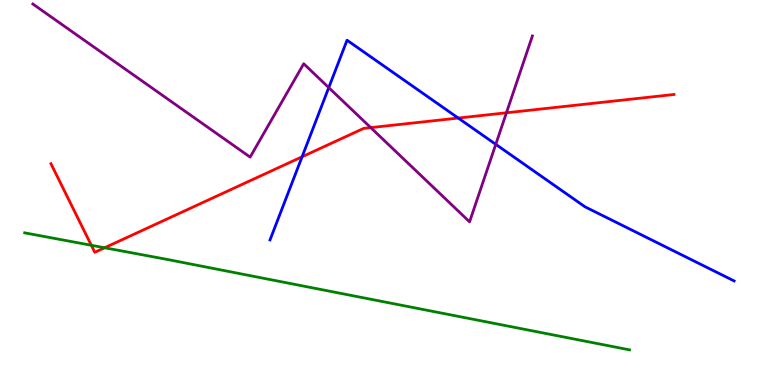[{'lines': ['blue', 'red'], 'intersections': [{'x': 3.9, 'y': 5.93}, {'x': 5.91, 'y': 6.93}]}, {'lines': ['green', 'red'], 'intersections': [{'x': 1.18, 'y': 3.63}, {'x': 1.35, 'y': 3.56}]}, {'lines': ['purple', 'red'], 'intersections': [{'x': 4.78, 'y': 6.69}, {'x': 6.53, 'y': 7.07}]}, {'lines': ['blue', 'green'], 'intersections': []}, {'lines': ['blue', 'purple'], 'intersections': [{'x': 4.24, 'y': 7.72}, {'x': 6.4, 'y': 6.25}]}, {'lines': ['green', 'purple'], 'intersections': []}]